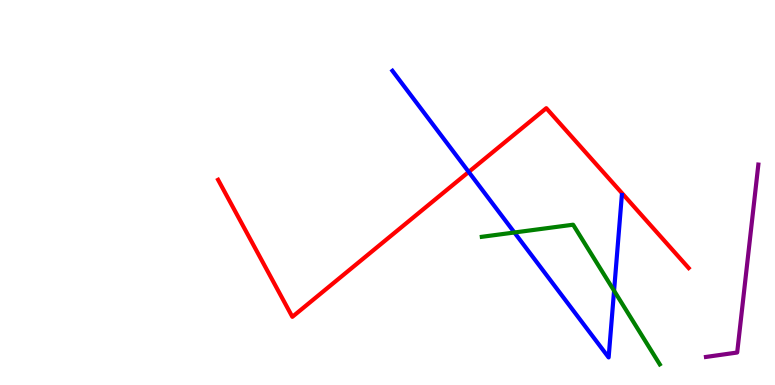[{'lines': ['blue', 'red'], 'intersections': [{'x': 6.05, 'y': 5.53}]}, {'lines': ['green', 'red'], 'intersections': []}, {'lines': ['purple', 'red'], 'intersections': []}, {'lines': ['blue', 'green'], 'intersections': [{'x': 6.64, 'y': 3.96}, {'x': 7.92, 'y': 2.45}]}, {'lines': ['blue', 'purple'], 'intersections': []}, {'lines': ['green', 'purple'], 'intersections': []}]